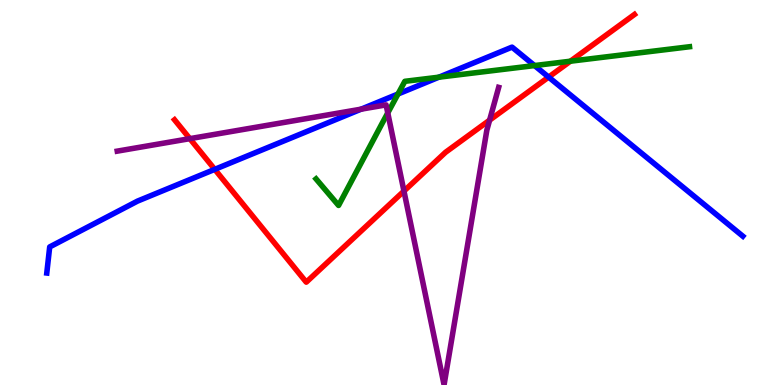[{'lines': ['blue', 'red'], 'intersections': [{'x': 2.77, 'y': 5.6}, {'x': 7.08, 'y': 8.0}]}, {'lines': ['green', 'red'], 'intersections': [{'x': 7.36, 'y': 8.41}]}, {'lines': ['purple', 'red'], 'intersections': [{'x': 2.45, 'y': 6.4}, {'x': 5.21, 'y': 5.04}, {'x': 6.32, 'y': 6.88}]}, {'lines': ['blue', 'green'], 'intersections': [{'x': 5.14, 'y': 7.56}, {'x': 5.66, 'y': 8.0}, {'x': 6.9, 'y': 8.3}]}, {'lines': ['blue', 'purple'], 'intersections': [{'x': 4.66, 'y': 7.16}]}, {'lines': ['green', 'purple'], 'intersections': [{'x': 5.0, 'y': 7.07}]}]